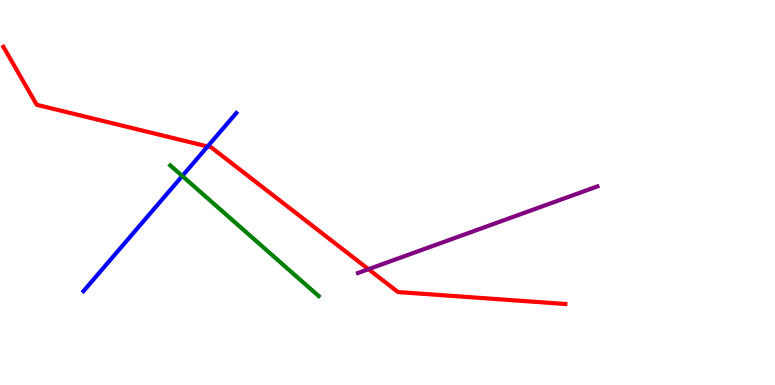[{'lines': ['blue', 'red'], 'intersections': [{'x': 2.68, 'y': 6.2}]}, {'lines': ['green', 'red'], 'intersections': []}, {'lines': ['purple', 'red'], 'intersections': [{'x': 4.75, 'y': 3.01}]}, {'lines': ['blue', 'green'], 'intersections': [{'x': 2.35, 'y': 5.43}]}, {'lines': ['blue', 'purple'], 'intersections': []}, {'lines': ['green', 'purple'], 'intersections': []}]